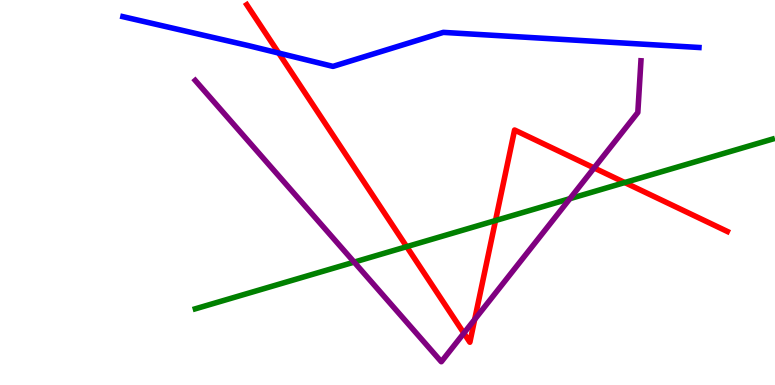[{'lines': ['blue', 'red'], 'intersections': [{'x': 3.6, 'y': 8.62}]}, {'lines': ['green', 'red'], 'intersections': [{'x': 5.25, 'y': 3.59}, {'x': 6.39, 'y': 4.27}, {'x': 8.06, 'y': 5.26}]}, {'lines': ['purple', 'red'], 'intersections': [{'x': 5.99, 'y': 1.35}, {'x': 6.12, 'y': 1.7}, {'x': 7.67, 'y': 5.64}]}, {'lines': ['blue', 'green'], 'intersections': []}, {'lines': ['blue', 'purple'], 'intersections': []}, {'lines': ['green', 'purple'], 'intersections': [{'x': 4.57, 'y': 3.19}, {'x': 7.35, 'y': 4.84}]}]